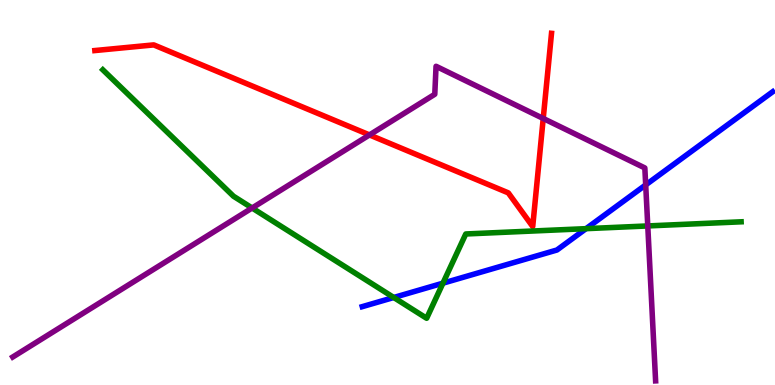[{'lines': ['blue', 'red'], 'intersections': []}, {'lines': ['green', 'red'], 'intersections': []}, {'lines': ['purple', 'red'], 'intersections': [{'x': 4.77, 'y': 6.5}, {'x': 7.01, 'y': 6.92}]}, {'lines': ['blue', 'green'], 'intersections': [{'x': 5.08, 'y': 2.27}, {'x': 5.72, 'y': 2.64}, {'x': 7.56, 'y': 4.06}]}, {'lines': ['blue', 'purple'], 'intersections': [{'x': 8.33, 'y': 5.2}]}, {'lines': ['green', 'purple'], 'intersections': [{'x': 3.25, 'y': 4.6}, {'x': 8.36, 'y': 4.13}]}]